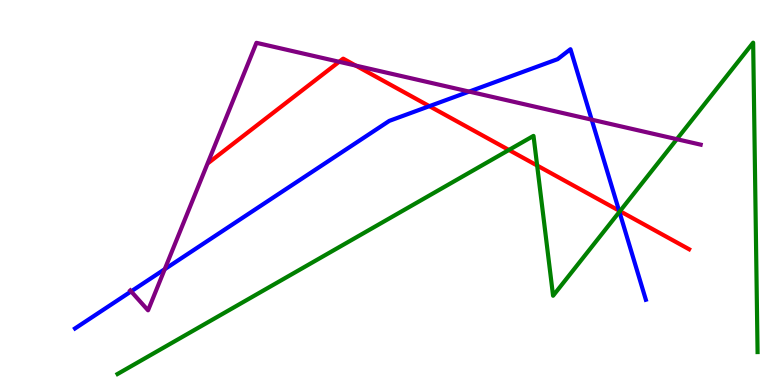[{'lines': ['blue', 'red'], 'intersections': [{'x': 5.54, 'y': 7.24}, {'x': 7.99, 'y': 4.53}]}, {'lines': ['green', 'red'], 'intersections': [{'x': 6.57, 'y': 6.1}, {'x': 6.93, 'y': 5.7}, {'x': 8.0, 'y': 4.52}]}, {'lines': ['purple', 'red'], 'intersections': [{'x': 4.38, 'y': 8.4}, {'x': 4.59, 'y': 8.3}]}, {'lines': ['blue', 'green'], 'intersections': [{'x': 7.99, 'y': 4.5}]}, {'lines': ['blue', 'purple'], 'intersections': [{'x': 1.69, 'y': 2.43}, {'x': 2.13, 'y': 3.01}, {'x': 6.05, 'y': 7.62}, {'x': 7.63, 'y': 6.89}]}, {'lines': ['green', 'purple'], 'intersections': [{'x': 8.73, 'y': 6.38}]}]